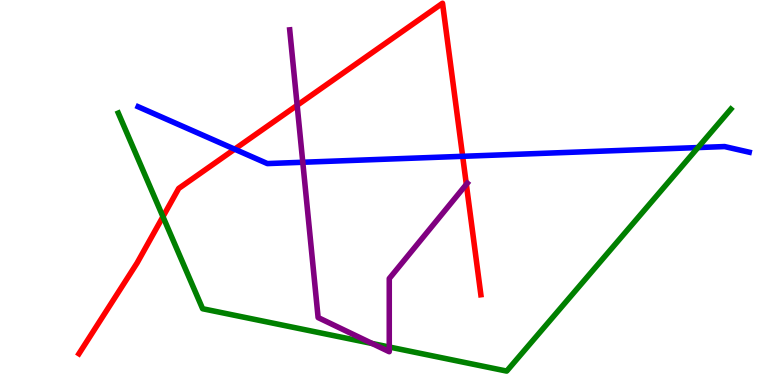[{'lines': ['blue', 'red'], 'intersections': [{'x': 3.03, 'y': 6.13}, {'x': 5.97, 'y': 5.94}]}, {'lines': ['green', 'red'], 'intersections': [{'x': 2.1, 'y': 4.37}]}, {'lines': ['purple', 'red'], 'intersections': [{'x': 3.83, 'y': 7.27}, {'x': 6.02, 'y': 5.21}]}, {'lines': ['blue', 'green'], 'intersections': [{'x': 9.01, 'y': 6.17}]}, {'lines': ['blue', 'purple'], 'intersections': [{'x': 3.91, 'y': 5.79}]}, {'lines': ['green', 'purple'], 'intersections': [{'x': 4.8, 'y': 1.08}, {'x': 5.02, 'y': 0.987}]}]